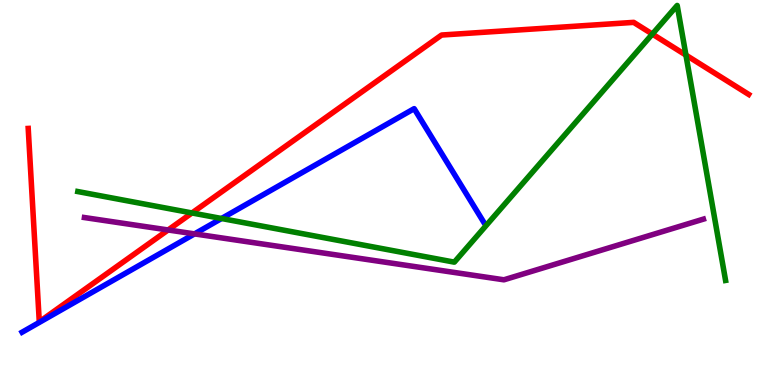[{'lines': ['blue', 'red'], 'intersections': []}, {'lines': ['green', 'red'], 'intersections': [{'x': 2.48, 'y': 4.47}, {'x': 8.42, 'y': 9.12}, {'x': 8.85, 'y': 8.57}]}, {'lines': ['purple', 'red'], 'intersections': [{'x': 2.17, 'y': 4.03}]}, {'lines': ['blue', 'green'], 'intersections': [{'x': 2.86, 'y': 4.32}]}, {'lines': ['blue', 'purple'], 'intersections': [{'x': 2.51, 'y': 3.92}]}, {'lines': ['green', 'purple'], 'intersections': []}]